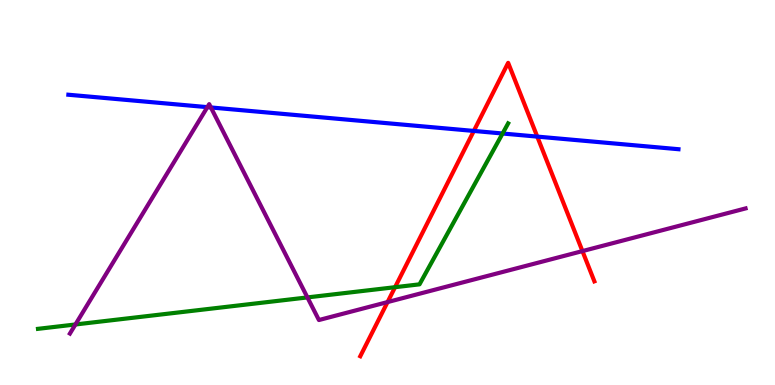[{'lines': ['blue', 'red'], 'intersections': [{'x': 6.11, 'y': 6.6}, {'x': 6.93, 'y': 6.45}]}, {'lines': ['green', 'red'], 'intersections': [{'x': 5.1, 'y': 2.54}]}, {'lines': ['purple', 'red'], 'intersections': [{'x': 5.0, 'y': 2.15}, {'x': 7.52, 'y': 3.48}]}, {'lines': ['blue', 'green'], 'intersections': [{'x': 6.48, 'y': 6.53}]}, {'lines': ['blue', 'purple'], 'intersections': [{'x': 2.68, 'y': 7.22}, {'x': 2.72, 'y': 7.21}]}, {'lines': ['green', 'purple'], 'intersections': [{'x': 0.973, 'y': 1.57}, {'x': 3.97, 'y': 2.27}]}]